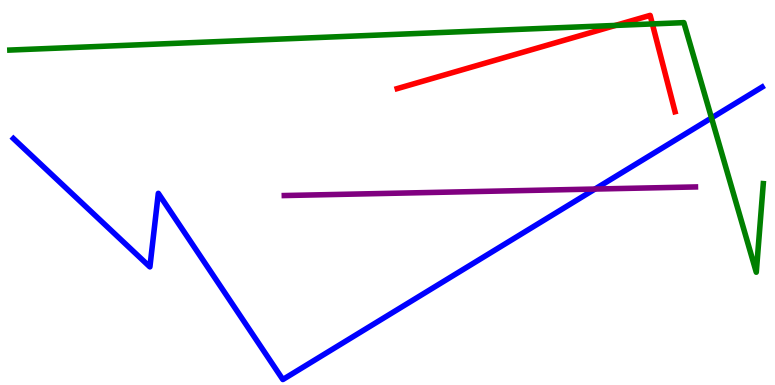[{'lines': ['blue', 'red'], 'intersections': []}, {'lines': ['green', 'red'], 'intersections': [{'x': 7.94, 'y': 9.34}, {'x': 8.42, 'y': 9.38}]}, {'lines': ['purple', 'red'], 'intersections': []}, {'lines': ['blue', 'green'], 'intersections': [{'x': 9.18, 'y': 6.94}]}, {'lines': ['blue', 'purple'], 'intersections': [{'x': 7.68, 'y': 5.09}]}, {'lines': ['green', 'purple'], 'intersections': []}]